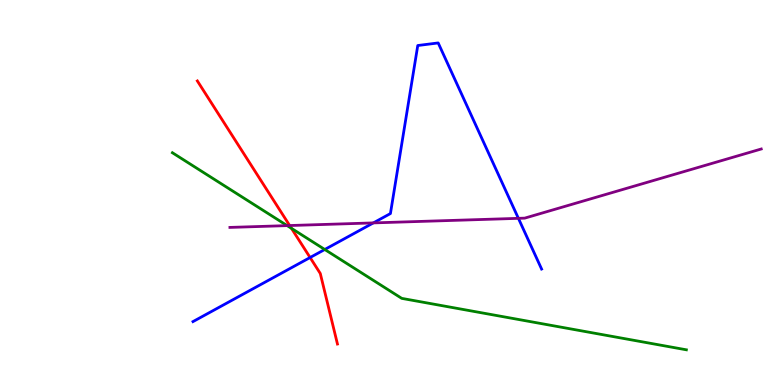[{'lines': ['blue', 'red'], 'intersections': [{'x': 4.0, 'y': 3.31}]}, {'lines': ['green', 'red'], 'intersections': [{'x': 3.76, 'y': 4.07}]}, {'lines': ['purple', 'red'], 'intersections': [{'x': 3.74, 'y': 4.14}]}, {'lines': ['blue', 'green'], 'intersections': [{'x': 4.19, 'y': 3.52}]}, {'lines': ['blue', 'purple'], 'intersections': [{'x': 4.82, 'y': 4.21}, {'x': 6.69, 'y': 4.33}]}, {'lines': ['green', 'purple'], 'intersections': [{'x': 3.71, 'y': 4.14}]}]